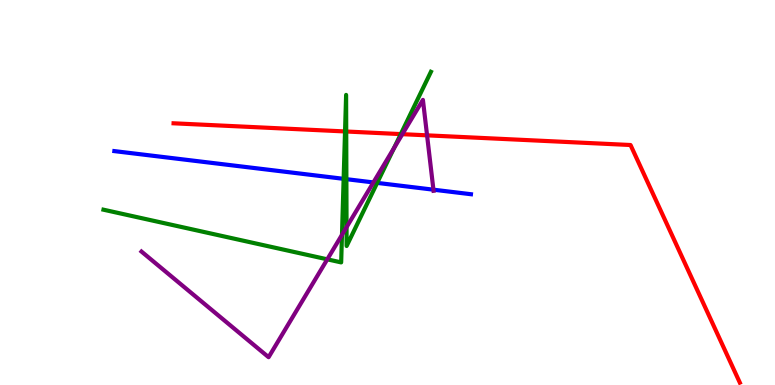[{'lines': ['blue', 'red'], 'intersections': []}, {'lines': ['green', 'red'], 'intersections': [{'x': 4.45, 'y': 6.59}, {'x': 4.47, 'y': 6.58}, {'x': 5.17, 'y': 6.52}]}, {'lines': ['purple', 'red'], 'intersections': [{'x': 5.19, 'y': 6.52}, {'x': 5.51, 'y': 6.48}]}, {'lines': ['blue', 'green'], 'intersections': [{'x': 4.43, 'y': 5.36}, {'x': 4.47, 'y': 5.35}, {'x': 4.87, 'y': 5.25}]}, {'lines': ['blue', 'purple'], 'intersections': [{'x': 4.82, 'y': 5.26}, {'x': 5.59, 'y': 5.07}]}, {'lines': ['green', 'purple'], 'intersections': [{'x': 4.22, 'y': 3.26}, {'x': 4.41, 'y': 3.9}, {'x': 4.47, 'y': 4.1}, {'x': 5.08, 'y': 6.16}]}]